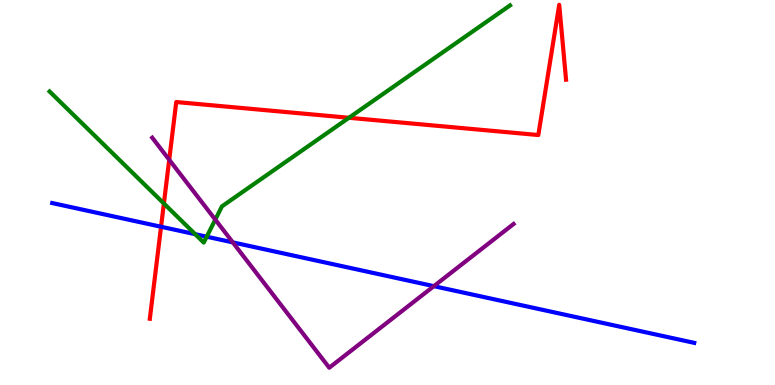[{'lines': ['blue', 'red'], 'intersections': [{'x': 2.08, 'y': 4.11}]}, {'lines': ['green', 'red'], 'intersections': [{'x': 2.11, 'y': 4.71}, {'x': 4.5, 'y': 6.94}]}, {'lines': ['purple', 'red'], 'intersections': [{'x': 2.18, 'y': 5.85}]}, {'lines': ['blue', 'green'], 'intersections': [{'x': 2.52, 'y': 3.92}, {'x': 2.67, 'y': 3.85}]}, {'lines': ['blue', 'purple'], 'intersections': [{'x': 3.0, 'y': 3.7}, {'x': 5.6, 'y': 2.57}]}, {'lines': ['green', 'purple'], 'intersections': [{'x': 2.78, 'y': 4.3}]}]